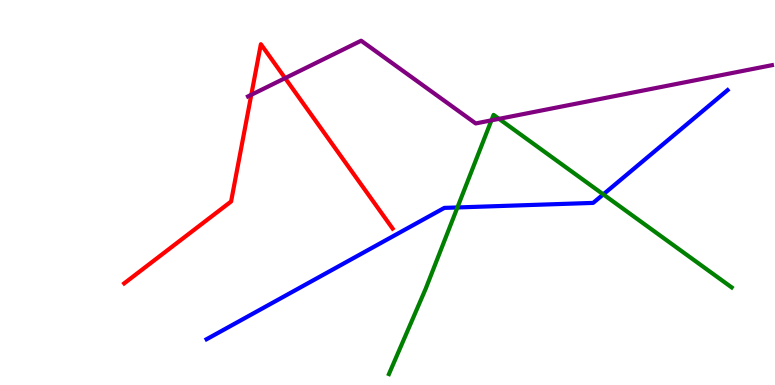[{'lines': ['blue', 'red'], 'intersections': []}, {'lines': ['green', 'red'], 'intersections': []}, {'lines': ['purple', 'red'], 'intersections': [{'x': 3.24, 'y': 7.54}, {'x': 3.68, 'y': 7.97}]}, {'lines': ['blue', 'green'], 'intersections': [{'x': 5.9, 'y': 4.61}, {'x': 7.78, 'y': 4.95}]}, {'lines': ['blue', 'purple'], 'intersections': []}, {'lines': ['green', 'purple'], 'intersections': [{'x': 6.34, 'y': 6.87}, {'x': 6.44, 'y': 6.91}]}]